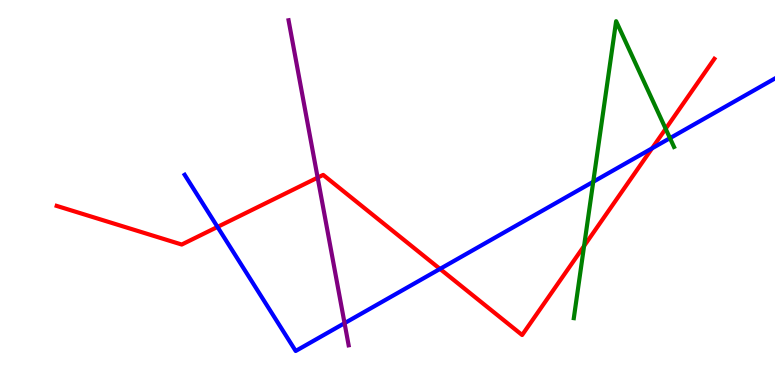[{'lines': ['blue', 'red'], 'intersections': [{'x': 2.81, 'y': 4.11}, {'x': 5.68, 'y': 3.02}, {'x': 8.41, 'y': 6.15}]}, {'lines': ['green', 'red'], 'intersections': [{'x': 7.54, 'y': 3.61}, {'x': 8.59, 'y': 6.65}]}, {'lines': ['purple', 'red'], 'intersections': [{'x': 4.1, 'y': 5.39}]}, {'lines': ['blue', 'green'], 'intersections': [{'x': 7.65, 'y': 5.28}, {'x': 8.64, 'y': 6.41}]}, {'lines': ['blue', 'purple'], 'intersections': [{'x': 4.45, 'y': 1.61}]}, {'lines': ['green', 'purple'], 'intersections': []}]